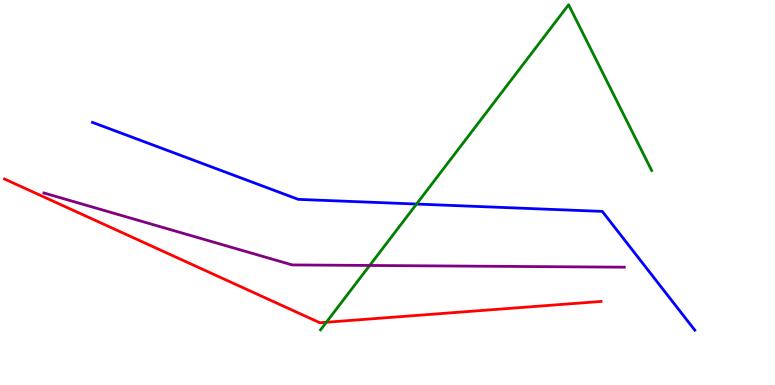[{'lines': ['blue', 'red'], 'intersections': []}, {'lines': ['green', 'red'], 'intersections': [{'x': 4.21, 'y': 1.63}]}, {'lines': ['purple', 'red'], 'intersections': []}, {'lines': ['blue', 'green'], 'intersections': [{'x': 5.37, 'y': 4.7}]}, {'lines': ['blue', 'purple'], 'intersections': []}, {'lines': ['green', 'purple'], 'intersections': [{'x': 4.77, 'y': 3.11}]}]